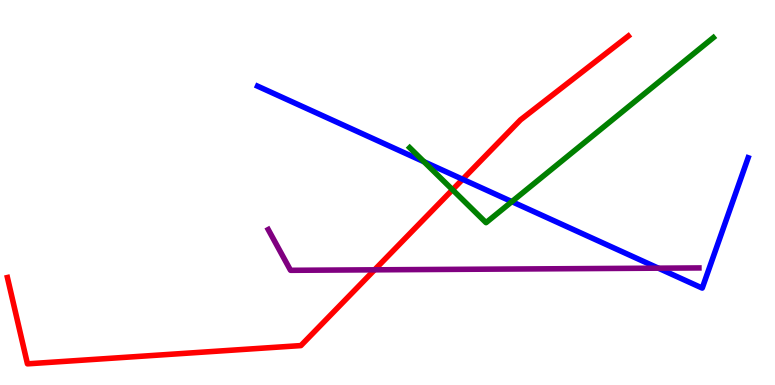[{'lines': ['blue', 'red'], 'intersections': [{'x': 5.97, 'y': 5.34}]}, {'lines': ['green', 'red'], 'intersections': [{'x': 5.84, 'y': 5.07}]}, {'lines': ['purple', 'red'], 'intersections': [{'x': 4.83, 'y': 2.99}]}, {'lines': ['blue', 'green'], 'intersections': [{'x': 5.47, 'y': 5.8}, {'x': 6.6, 'y': 4.76}]}, {'lines': ['blue', 'purple'], 'intersections': [{'x': 8.5, 'y': 3.03}]}, {'lines': ['green', 'purple'], 'intersections': []}]